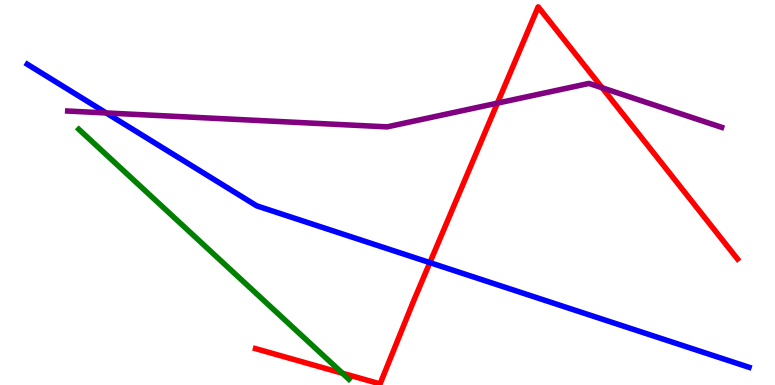[{'lines': ['blue', 'red'], 'intersections': [{'x': 5.55, 'y': 3.18}]}, {'lines': ['green', 'red'], 'intersections': [{'x': 4.42, 'y': 0.306}]}, {'lines': ['purple', 'red'], 'intersections': [{'x': 6.42, 'y': 7.32}, {'x': 7.77, 'y': 7.72}]}, {'lines': ['blue', 'green'], 'intersections': []}, {'lines': ['blue', 'purple'], 'intersections': [{'x': 1.37, 'y': 7.07}]}, {'lines': ['green', 'purple'], 'intersections': []}]